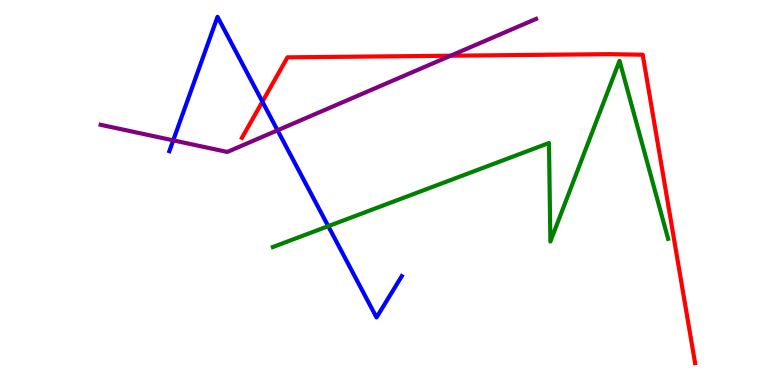[{'lines': ['blue', 'red'], 'intersections': [{'x': 3.39, 'y': 7.36}]}, {'lines': ['green', 'red'], 'intersections': []}, {'lines': ['purple', 'red'], 'intersections': [{'x': 5.81, 'y': 8.55}]}, {'lines': ['blue', 'green'], 'intersections': [{'x': 4.24, 'y': 4.13}]}, {'lines': ['blue', 'purple'], 'intersections': [{'x': 2.24, 'y': 6.35}, {'x': 3.58, 'y': 6.62}]}, {'lines': ['green', 'purple'], 'intersections': []}]